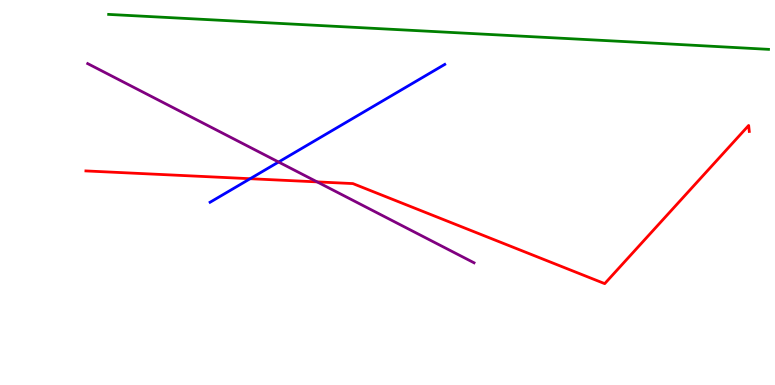[{'lines': ['blue', 'red'], 'intersections': [{'x': 3.23, 'y': 5.36}]}, {'lines': ['green', 'red'], 'intersections': []}, {'lines': ['purple', 'red'], 'intersections': [{'x': 4.09, 'y': 5.28}]}, {'lines': ['blue', 'green'], 'intersections': []}, {'lines': ['blue', 'purple'], 'intersections': [{'x': 3.59, 'y': 5.79}]}, {'lines': ['green', 'purple'], 'intersections': []}]